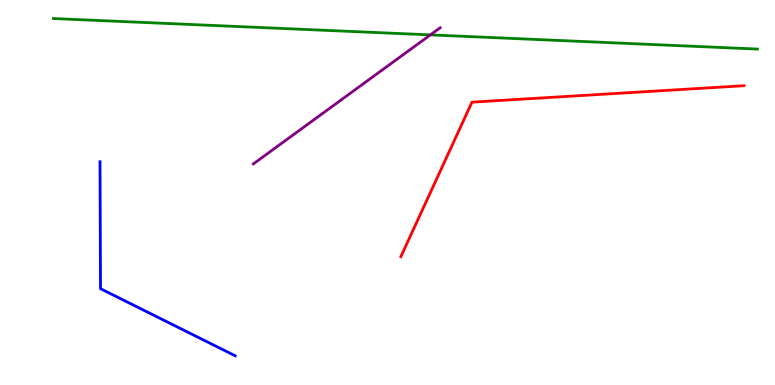[{'lines': ['blue', 'red'], 'intersections': []}, {'lines': ['green', 'red'], 'intersections': []}, {'lines': ['purple', 'red'], 'intersections': []}, {'lines': ['blue', 'green'], 'intersections': []}, {'lines': ['blue', 'purple'], 'intersections': []}, {'lines': ['green', 'purple'], 'intersections': [{'x': 5.55, 'y': 9.09}]}]